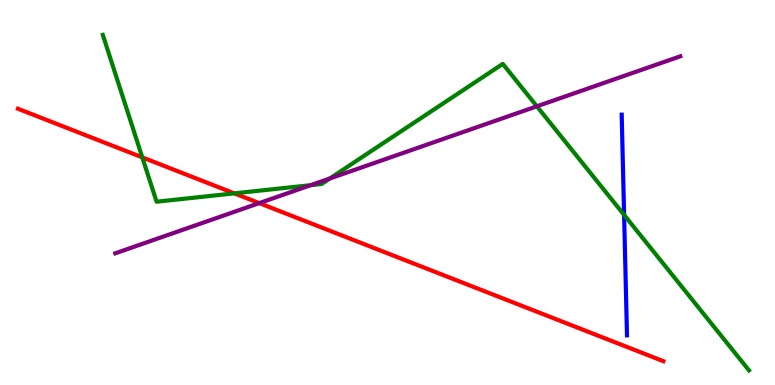[{'lines': ['blue', 'red'], 'intersections': []}, {'lines': ['green', 'red'], 'intersections': [{'x': 1.84, 'y': 5.91}, {'x': 3.02, 'y': 4.98}]}, {'lines': ['purple', 'red'], 'intersections': [{'x': 3.35, 'y': 4.72}]}, {'lines': ['blue', 'green'], 'intersections': [{'x': 8.05, 'y': 4.42}]}, {'lines': ['blue', 'purple'], 'intersections': []}, {'lines': ['green', 'purple'], 'intersections': [{'x': 4.01, 'y': 5.19}, {'x': 4.26, 'y': 5.36}, {'x': 6.93, 'y': 7.24}]}]